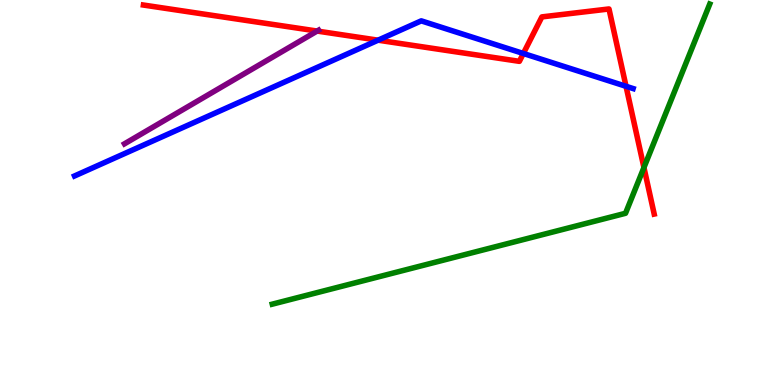[{'lines': ['blue', 'red'], 'intersections': [{'x': 4.88, 'y': 8.96}, {'x': 6.75, 'y': 8.61}, {'x': 8.08, 'y': 7.76}]}, {'lines': ['green', 'red'], 'intersections': [{'x': 8.31, 'y': 5.65}]}, {'lines': ['purple', 'red'], 'intersections': [{'x': 4.09, 'y': 9.19}]}, {'lines': ['blue', 'green'], 'intersections': []}, {'lines': ['blue', 'purple'], 'intersections': []}, {'lines': ['green', 'purple'], 'intersections': []}]